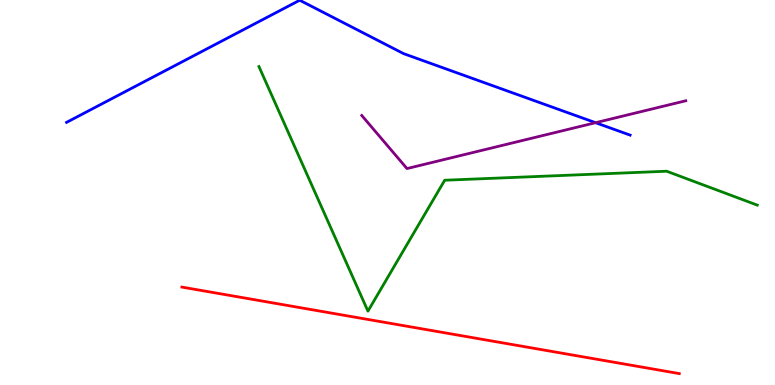[{'lines': ['blue', 'red'], 'intersections': []}, {'lines': ['green', 'red'], 'intersections': []}, {'lines': ['purple', 'red'], 'intersections': []}, {'lines': ['blue', 'green'], 'intersections': []}, {'lines': ['blue', 'purple'], 'intersections': [{'x': 7.68, 'y': 6.81}]}, {'lines': ['green', 'purple'], 'intersections': []}]